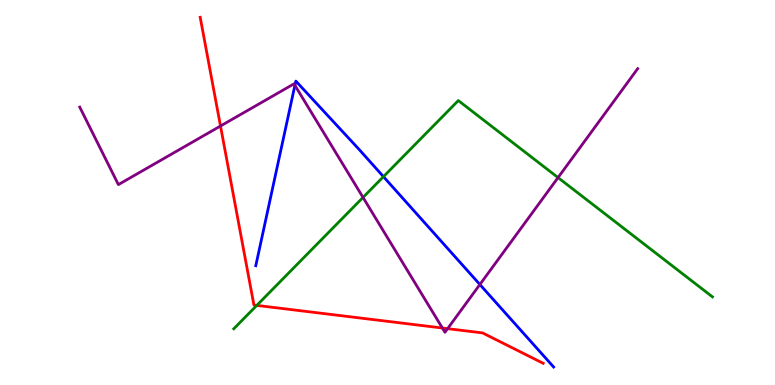[{'lines': ['blue', 'red'], 'intersections': []}, {'lines': ['green', 'red'], 'intersections': [{'x': 3.31, 'y': 2.07}]}, {'lines': ['purple', 'red'], 'intersections': [{'x': 2.85, 'y': 6.73}, {'x': 5.71, 'y': 1.48}, {'x': 5.78, 'y': 1.46}]}, {'lines': ['blue', 'green'], 'intersections': [{'x': 4.95, 'y': 5.41}]}, {'lines': ['blue', 'purple'], 'intersections': [{'x': 3.81, 'y': 7.78}, {'x': 6.19, 'y': 2.61}]}, {'lines': ['green', 'purple'], 'intersections': [{'x': 4.68, 'y': 4.87}, {'x': 7.2, 'y': 5.39}]}]